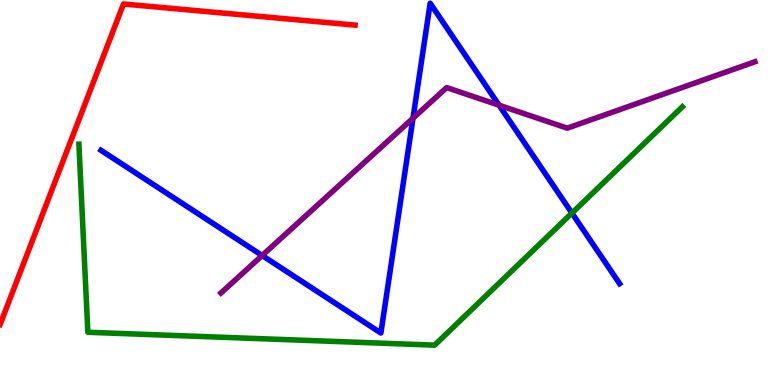[{'lines': ['blue', 'red'], 'intersections': []}, {'lines': ['green', 'red'], 'intersections': []}, {'lines': ['purple', 'red'], 'intersections': []}, {'lines': ['blue', 'green'], 'intersections': [{'x': 7.38, 'y': 4.47}]}, {'lines': ['blue', 'purple'], 'intersections': [{'x': 3.38, 'y': 3.36}, {'x': 5.33, 'y': 6.93}, {'x': 6.44, 'y': 7.27}]}, {'lines': ['green', 'purple'], 'intersections': []}]